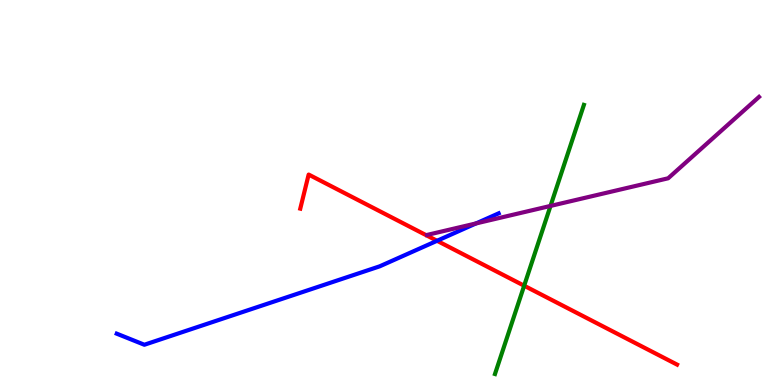[{'lines': ['blue', 'red'], 'intersections': [{'x': 5.64, 'y': 3.75}]}, {'lines': ['green', 'red'], 'intersections': [{'x': 6.76, 'y': 2.58}]}, {'lines': ['purple', 'red'], 'intersections': []}, {'lines': ['blue', 'green'], 'intersections': []}, {'lines': ['blue', 'purple'], 'intersections': [{'x': 6.14, 'y': 4.2}]}, {'lines': ['green', 'purple'], 'intersections': [{'x': 7.1, 'y': 4.65}]}]